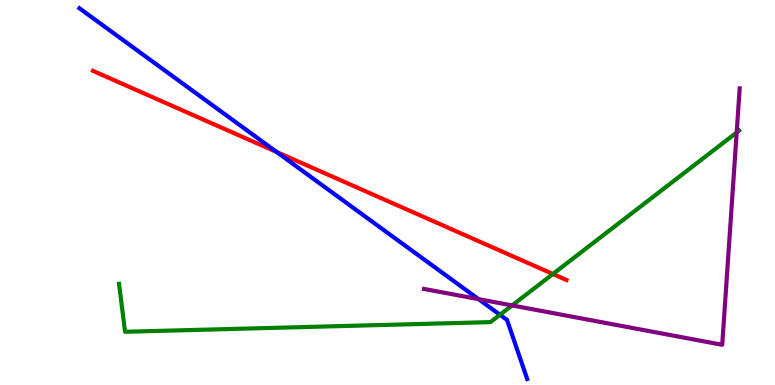[{'lines': ['blue', 'red'], 'intersections': [{'x': 3.57, 'y': 6.05}]}, {'lines': ['green', 'red'], 'intersections': [{'x': 7.13, 'y': 2.88}]}, {'lines': ['purple', 'red'], 'intersections': []}, {'lines': ['blue', 'green'], 'intersections': [{'x': 6.45, 'y': 1.82}]}, {'lines': ['blue', 'purple'], 'intersections': [{'x': 6.17, 'y': 2.23}]}, {'lines': ['green', 'purple'], 'intersections': [{'x': 6.61, 'y': 2.07}, {'x': 9.51, 'y': 6.56}]}]